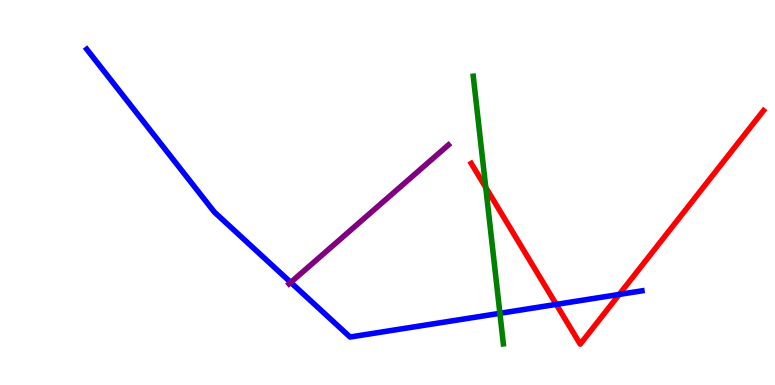[{'lines': ['blue', 'red'], 'intersections': [{'x': 7.18, 'y': 2.09}, {'x': 7.99, 'y': 2.35}]}, {'lines': ['green', 'red'], 'intersections': [{'x': 6.27, 'y': 5.13}]}, {'lines': ['purple', 'red'], 'intersections': []}, {'lines': ['blue', 'green'], 'intersections': [{'x': 6.45, 'y': 1.86}]}, {'lines': ['blue', 'purple'], 'intersections': [{'x': 3.75, 'y': 2.67}]}, {'lines': ['green', 'purple'], 'intersections': []}]